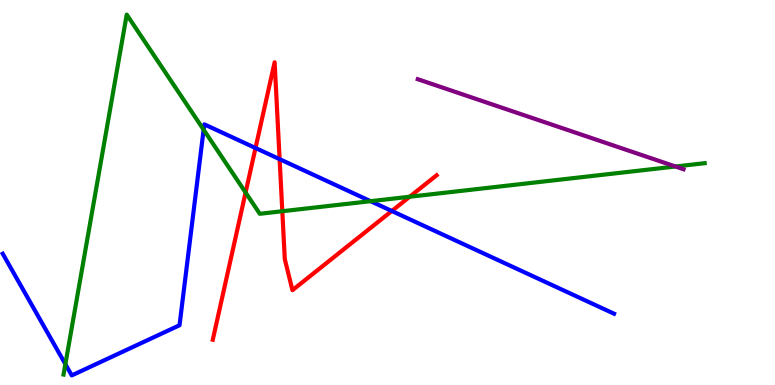[{'lines': ['blue', 'red'], 'intersections': [{'x': 3.3, 'y': 6.16}, {'x': 3.61, 'y': 5.87}, {'x': 5.06, 'y': 4.52}]}, {'lines': ['green', 'red'], 'intersections': [{'x': 3.17, 'y': 5.0}, {'x': 3.64, 'y': 4.51}, {'x': 5.29, 'y': 4.89}]}, {'lines': ['purple', 'red'], 'intersections': []}, {'lines': ['blue', 'green'], 'intersections': [{'x': 0.843, 'y': 0.542}, {'x': 2.63, 'y': 6.63}, {'x': 4.78, 'y': 4.77}]}, {'lines': ['blue', 'purple'], 'intersections': []}, {'lines': ['green', 'purple'], 'intersections': [{'x': 8.72, 'y': 5.68}]}]